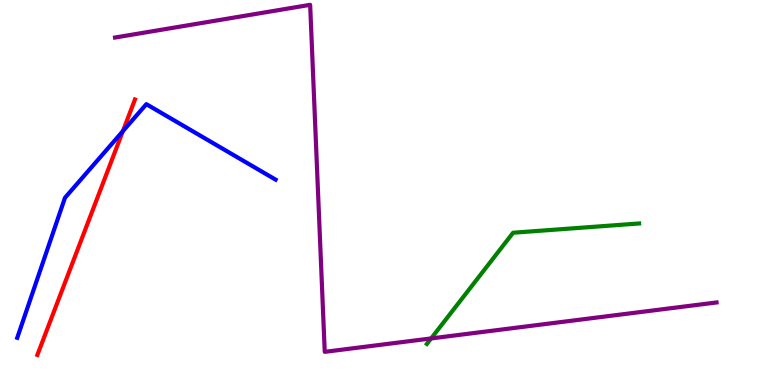[{'lines': ['blue', 'red'], 'intersections': [{'x': 1.59, 'y': 6.59}]}, {'lines': ['green', 'red'], 'intersections': []}, {'lines': ['purple', 'red'], 'intersections': []}, {'lines': ['blue', 'green'], 'intersections': []}, {'lines': ['blue', 'purple'], 'intersections': []}, {'lines': ['green', 'purple'], 'intersections': [{'x': 5.56, 'y': 1.21}]}]